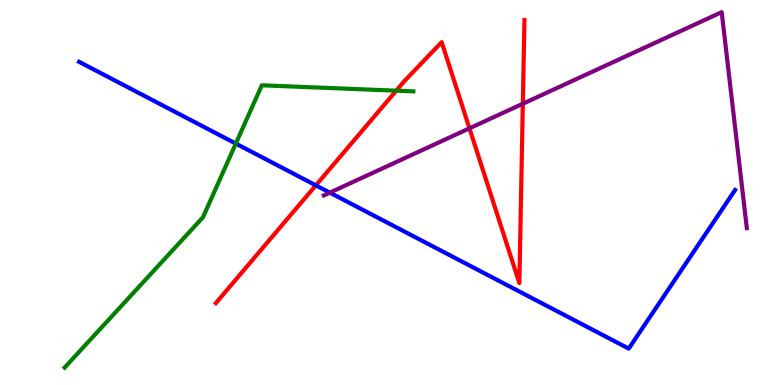[{'lines': ['blue', 'red'], 'intersections': [{'x': 4.08, 'y': 5.19}]}, {'lines': ['green', 'red'], 'intersections': [{'x': 5.11, 'y': 7.64}]}, {'lines': ['purple', 'red'], 'intersections': [{'x': 6.06, 'y': 6.67}, {'x': 6.75, 'y': 7.31}]}, {'lines': ['blue', 'green'], 'intersections': [{'x': 3.04, 'y': 6.27}]}, {'lines': ['blue', 'purple'], 'intersections': [{'x': 4.26, 'y': 5.0}]}, {'lines': ['green', 'purple'], 'intersections': []}]